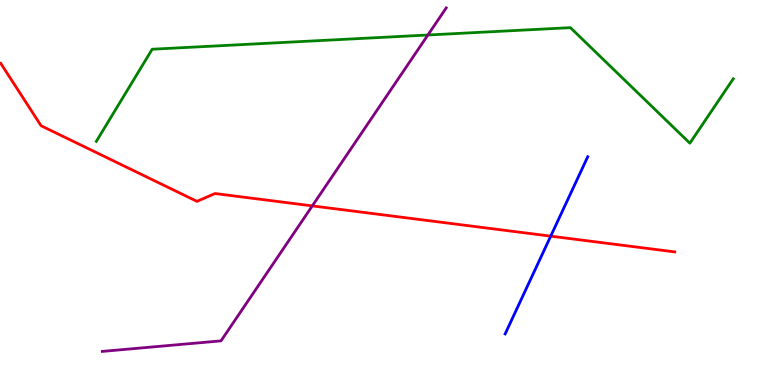[{'lines': ['blue', 'red'], 'intersections': [{'x': 7.11, 'y': 3.87}]}, {'lines': ['green', 'red'], 'intersections': []}, {'lines': ['purple', 'red'], 'intersections': [{'x': 4.03, 'y': 4.65}]}, {'lines': ['blue', 'green'], 'intersections': []}, {'lines': ['blue', 'purple'], 'intersections': []}, {'lines': ['green', 'purple'], 'intersections': [{'x': 5.52, 'y': 9.09}]}]